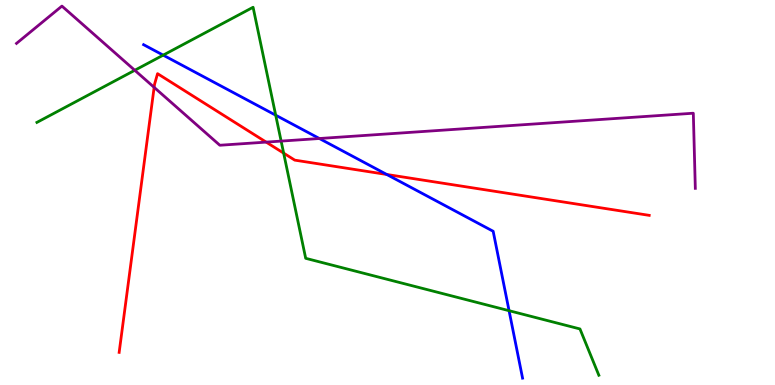[{'lines': ['blue', 'red'], 'intersections': [{'x': 4.99, 'y': 5.47}]}, {'lines': ['green', 'red'], 'intersections': [{'x': 3.66, 'y': 6.02}]}, {'lines': ['purple', 'red'], 'intersections': [{'x': 1.99, 'y': 7.73}, {'x': 3.43, 'y': 6.31}]}, {'lines': ['blue', 'green'], 'intersections': [{'x': 2.11, 'y': 8.57}, {'x': 3.56, 'y': 7.01}, {'x': 6.57, 'y': 1.93}]}, {'lines': ['blue', 'purple'], 'intersections': [{'x': 4.12, 'y': 6.4}]}, {'lines': ['green', 'purple'], 'intersections': [{'x': 1.74, 'y': 8.17}, {'x': 3.63, 'y': 6.34}]}]